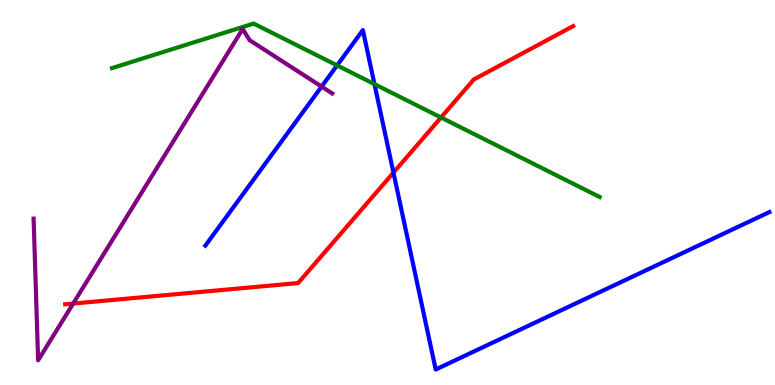[{'lines': ['blue', 'red'], 'intersections': [{'x': 5.08, 'y': 5.52}]}, {'lines': ['green', 'red'], 'intersections': [{'x': 5.69, 'y': 6.95}]}, {'lines': ['purple', 'red'], 'intersections': [{'x': 0.944, 'y': 2.12}]}, {'lines': ['blue', 'green'], 'intersections': [{'x': 4.35, 'y': 8.3}, {'x': 4.83, 'y': 7.81}]}, {'lines': ['blue', 'purple'], 'intersections': [{'x': 4.15, 'y': 7.75}]}, {'lines': ['green', 'purple'], 'intersections': []}]